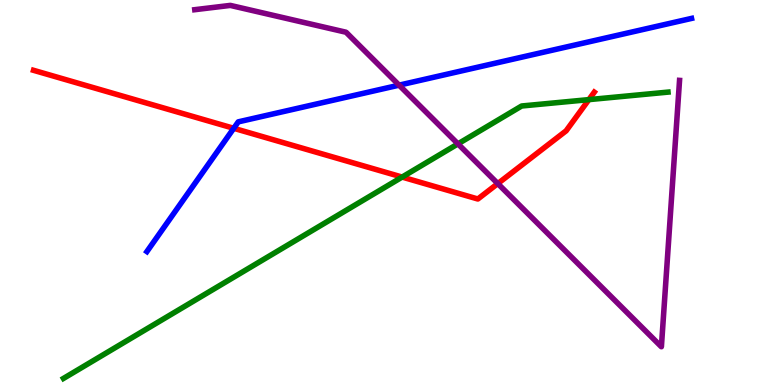[{'lines': ['blue', 'red'], 'intersections': [{'x': 3.02, 'y': 6.67}]}, {'lines': ['green', 'red'], 'intersections': [{'x': 5.19, 'y': 5.4}, {'x': 7.6, 'y': 7.41}]}, {'lines': ['purple', 'red'], 'intersections': [{'x': 6.42, 'y': 5.23}]}, {'lines': ['blue', 'green'], 'intersections': []}, {'lines': ['blue', 'purple'], 'intersections': [{'x': 5.15, 'y': 7.79}]}, {'lines': ['green', 'purple'], 'intersections': [{'x': 5.91, 'y': 6.26}]}]